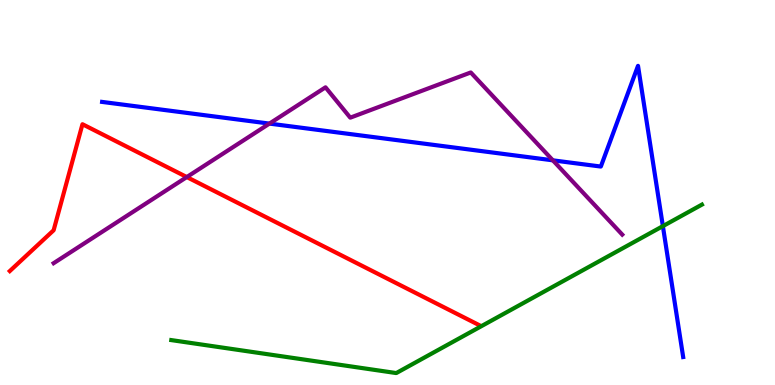[{'lines': ['blue', 'red'], 'intersections': []}, {'lines': ['green', 'red'], 'intersections': []}, {'lines': ['purple', 'red'], 'intersections': [{'x': 2.41, 'y': 5.4}]}, {'lines': ['blue', 'green'], 'intersections': [{'x': 8.55, 'y': 4.13}]}, {'lines': ['blue', 'purple'], 'intersections': [{'x': 3.48, 'y': 6.79}, {'x': 7.13, 'y': 5.84}]}, {'lines': ['green', 'purple'], 'intersections': []}]